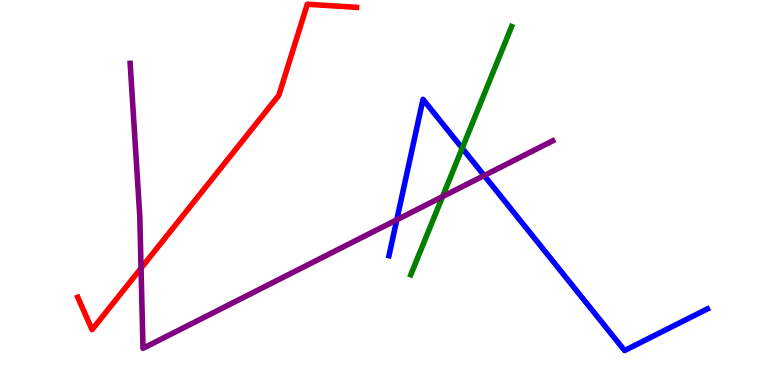[{'lines': ['blue', 'red'], 'intersections': []}, {'lines': ['green', 'red'], 'intersections': []}, {'lines': ['purple', 'red'], 'intersections': [{'x': 1.82, 'y': 3.03}]}, {'lines': ['blue', 'green'], 'intersections': [{'x': 5.96, 'y': 6.15}]}, {'lines': ['blue', 'purple'], 'intersections': [{'x': 5.12, 'y': 4.29}, {'x': 6.25, 'y': 5.44}]}, {'lines': ['green', 'purple'], 'intersections': [{'x': 5.71, 'y': 4.89}]}]